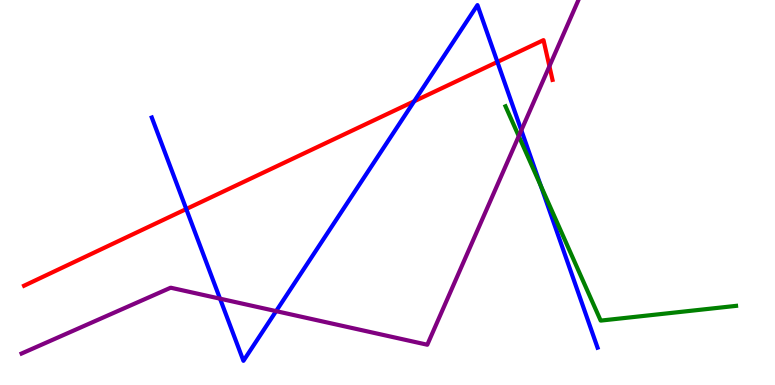[{'lines': ['blue', 'red'], 'intersections': [{'x': 2.4, 'y': 4.57}, {'x': 5.34, 'y': 7.37}, {'x': 6.42, 'y': 8.39}]}, {'lines': ['green', 'red'], 'intersections': []}, {'lines': ['purple', 'red'], 'intersections': [{'x': 7.09, 'y': 8.28}]}, {'lines': ['blue', 'green'], 'intersections': [{'x': 6.98, 'y': 5.18}]}, {'lines': ['blue', 'purple'], 'intersections': [{'x': 2.84, 'y': 2.24}, {'x': 3.56, 'y': 1.92}, {'x': 6.73, 'y': 6.62}]}, {'lines': ['green', 'purple'], 'intersections': [{'x': 6.69, 'y': 6.46}]}]